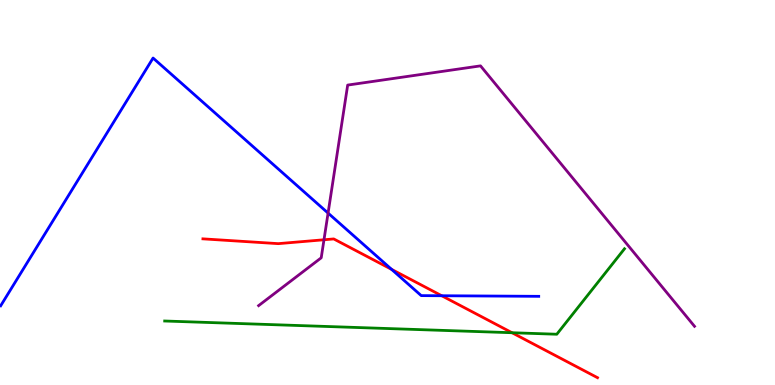[{'lines': ['blue', 'red'], 'intersections': [{'x': 5.05, 'y': 3.0}, {'x': 5.7, 'y': 2.32}]}, {'lines': ['green', 'red'], 'intersections': [{'x': 6.61, 'y': 1.36}]}, {'lines': ['purple', 'red'], 'intersections': [{'x': 4.18, 'y': 3.77}]}, {'lines': ['blue', 'green'], 'intersections': []}, {'lines': ['blue', 'purple'], 'intersections': [{'x': 4.23, 'y': 4.47}]}, {'lines': ['green', 'purple'], 'intersections': []}]